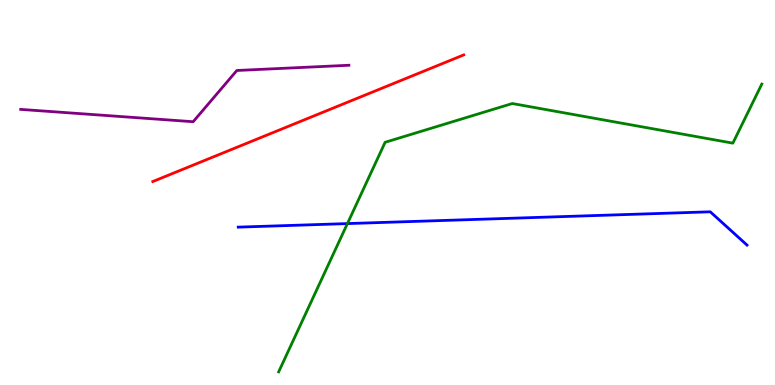[{'lines': ['blue', 'red'], 'intersections': []}, {'lines': ['green', 'red'], 'intersections': []}, {'lines': ['purple', 'red'], 'intersections': []}, {'lines': ['blue', 'green'], 'intersections': [{'x': 4.48, 'y': 4.19}]}, {'lines': ['blue', 'purple'], 'intersections': []}, {'lines': ['green', 'purple'], 'intersections': []}]